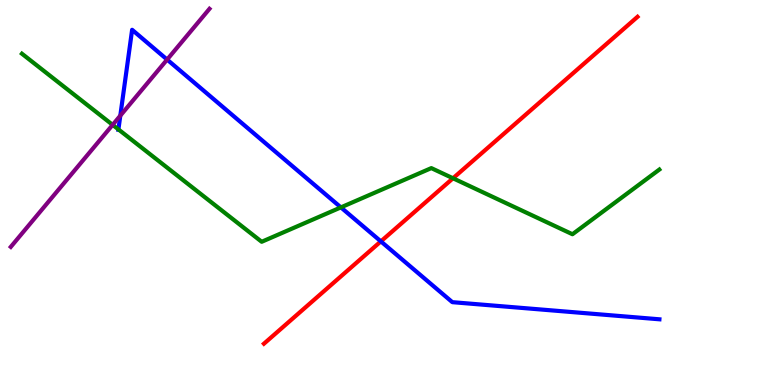[{'lines': ['blue', 'red'], 'intersections': [{'x': 4.91, 'y': 3.73}]}, {'lines': ['green', 'red'], 'intersections': [{'x': 5.85, 'y': 5.37}]}, {'lines': ['purple', 'red'], 'intersections': []}, {'lines': ['blue', 'green'], 'intersections': [{'x': 1.53, 'y': 6.64}, {'x': 4.4, 'y': 4.61}]}, {'lines': ['blue', 'purple'], 'intersections': [{'x': 1.55, 'y': 7.0}, {'x': 2.16, 'y': 8.45}]}, {'lines': ['green', 'purple'], 'intersections': [{'x': 1.45, 'y': 6.76}]}]